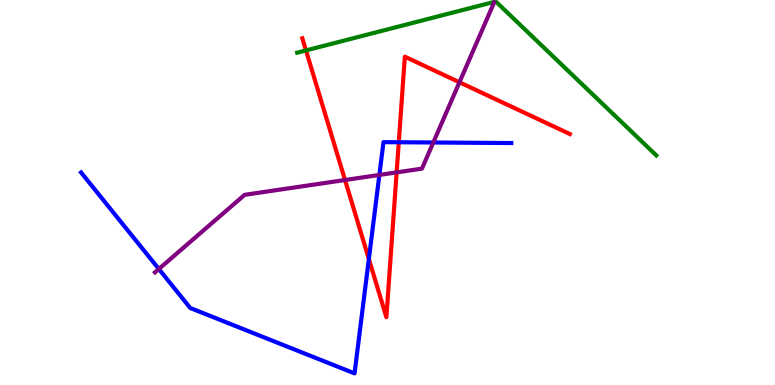[{'lines': ['blue', 'red'], 'intersections': [{'x': 4.76, 'y': 3.27}, {'x': 5.15, 'y': 6.31}]}, {'lines': ['green', 'red'], 'intersections': [{'x': 3.95, 'y': 8.69}]}, {'lines': ['purple', 'red'], 'intersections': [{'x': 4.45, 'y': 5.32}, {'x': 5.12, 'y': 5.52}, {'x': 5.93, 'y': 7.86}]}, {'lines': ['blue', 'green'], 'intersections': []}, {'lines': ['blue', 'purple'], 'intersections': [{'x': 2.05, 'y': 3.01}, {'x': 4.9, 'y': 5.46}, {'x': 5.59, 'y': 6.3}]}, {'lines': ['green', 'purple'], 'intersections': []}]